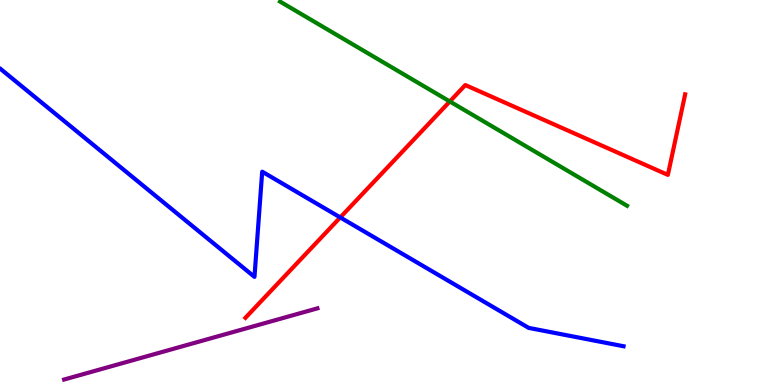[{'lines': ['blue', 'red'], 'intersections': [{'x': 4.39, 'y': 4.35}]}, {'lines': ['green', 'red'], 'intersections': [{'x': 5.8, 'y': 7.36}]}, {'lines': ['purple', 'red'], 'intersections': []}, {'lines': ['blue', 'green'], 'intersections': []}, {'lines': ['blue', 'purple'], 'intersections': []}, {'lines': ['green', 'purple'], 'intersections': []}]